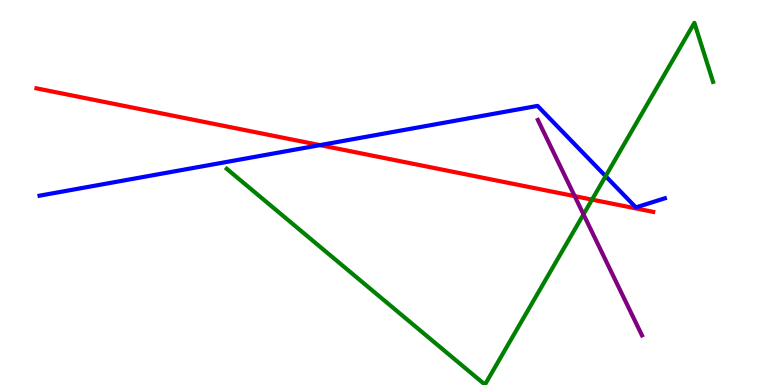[{'lines': ['blue', 'red'], 'intersections': [{'x': 4.13, 'y': 6.23}]}, {'lines': ['green', 'red'], 'intersections': [{'x': 7.64, 'y': 4.82}]}, {'lines': ['purple', 'red'], 'intersections': [{'x': 7.42, 'y': 4.91}]}, {'lines': ['blue', 'green'], 'intersections': [{'x': 7.81, 'y': 5.42}]}, {'lines': ['blue', 'purple'], 'intersections': []}, {'lines': ['green', 'purple'], 'intersections': [{'x': 7.53, 'y': 4.43}]}]